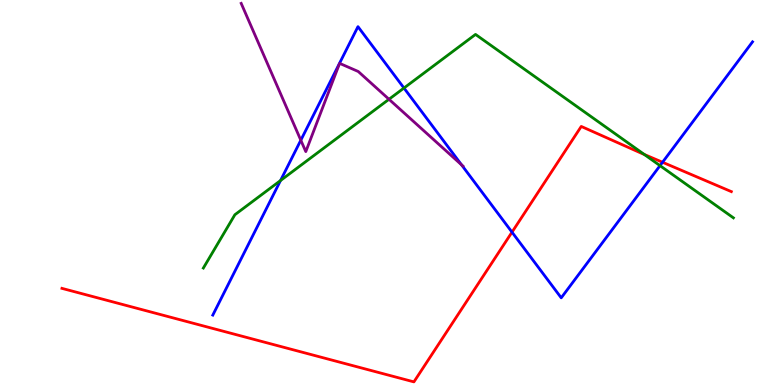[{'lines': ['blue', 'red'], 'intersections': [{'x': 6.61, 'y': 3.97}, {'x': 8.55, 'y': 5.79}]}, {'lines': ['green', 'red'], 'intersections': [{'x': 8.31, 'y': 5.99}]}, {'lines': ['purple', 'red'], 'intersections': []}, {'lines': ['blue', 'green'], 'intersections': [{'x': 3.62, 'y': 5.31}, {'x': 5.21, 'y': 7.71}, {'x': 8.52, 'y': 5.7}]}, {'lines': ['blue', 'purple'], 'intersections': [{'x': 3.88, 'y': 6.36}, {'x': 5.96, 'y': 5.72}]}, {'lines': ['green', 'purple'], 'intersections': [{'x': 5.02, 'y': 7.42}]}]